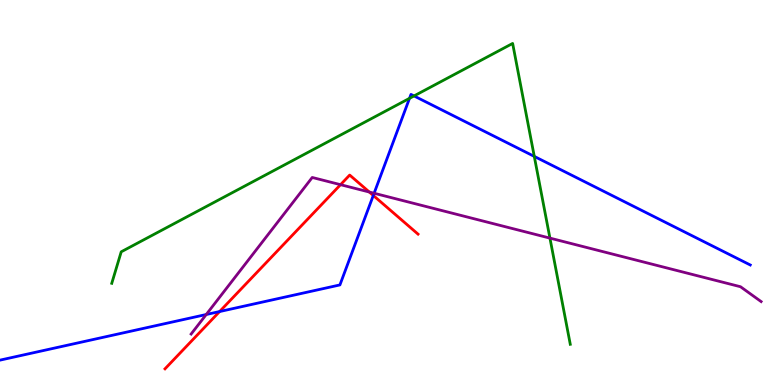[{'lines': ['blue', 'red'], 'intersections': [{'x': 2.83, 'y': 1.91}, {'x': 4.82, 'y': 4.92}]}, {'lines': ['green', 'red'], 'intersections': []}, {'lines': ['purple', 'red'], 'intersections': [{'x': 4.39, 'y': 5.2}, {'x': 4.77, 'y': 5.01}]}, {'lines': ['blue', 'green'], 'intersections': [{'x': 5.28, 'y': 7.45}, {'x': 5.34, 'y': 7.51}, {'x': 6.89, 'y': 5.94}]}, {'lines': ['blue', 'purple'], 'intersections': [{'x': 2.66, 'y': 1.83}, {'x': 4.83, 'y': 4.98}]}, {'lines': ['green', 'purple'], 'intersections': [{'x': 7.1, 'y': 3.82}]}]